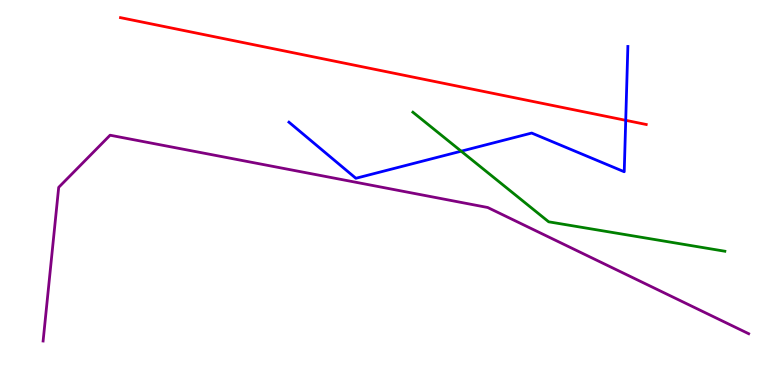[{'lines': ['blue', 'red'], 'intersections': [{'x': 8.07, 'y': 6.87}]}, {'lines': ['green', 'red'], 'intersections': []}, {'lines': ['purple', 'red'], 'intersections': []}, {'lines': ['blue', 'green'], 'intersections': [{'x': 5.95, 'y': 6.07}]}, {'lines': ['blue', 'purple'], 'intersections': []}, {'lines': ['green', 'purple'], 'intersections': []}]